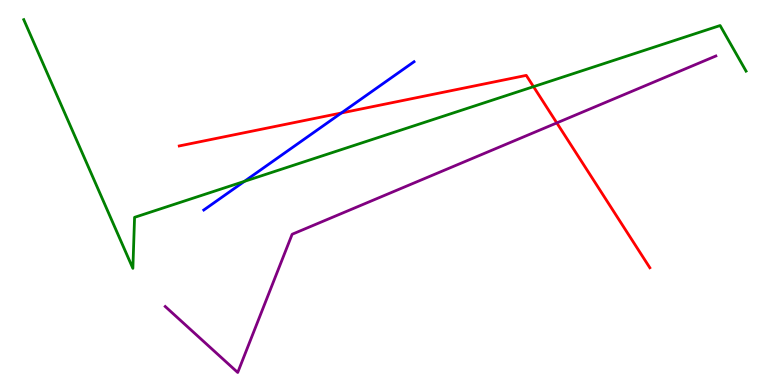[{'lines': ['blue', 'red'], 'intersections': [{'x': 4.4, 'y': 7.07}]}, {'lines': ['green', 'red'], 'intersections': [{'x': 6.88, 'y': 7.75}]}, {'lines': ['purple', 'red'], 'intersections': [{'x': 7.18, 'y': 6.81}]}, {'lines': ['blue', 'green'], 'intersections': [{'x': 3.15, 'y': 5.29}]}, {'lines': ['blue', 'purple'], 'intersections': []}, {'lines': ['green', 'purple'], 'intersections': []}]